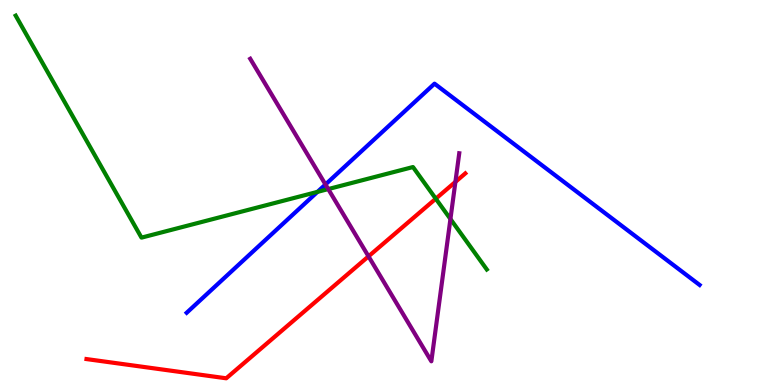[{'lines': ['blue', 'red'], 'intersections': []}, {'lines': ['green', 'red'], 'intersections': [{'x': 5.62, 'y': 4.84}]}, {'lines': ['purple', 'red'], 'intersections': [{'x': 4.75, 'y': 3.34}, {'x': 5.88, 'y': 5.28}]}, {'lines': ['blue', 'green'], 'intersections': [{'x': 4.1, 'y': 5.02}]}, {'lines': ['blue', 'purple'], 'intersections': [{'x': 4.2, 'y': 5.21}]}, {'lines': ['green', 'purple'], 'intersections': [{'x': 4.24, 'y': 5.09}, {'x': 5.81, 'y': 4.31}]}]